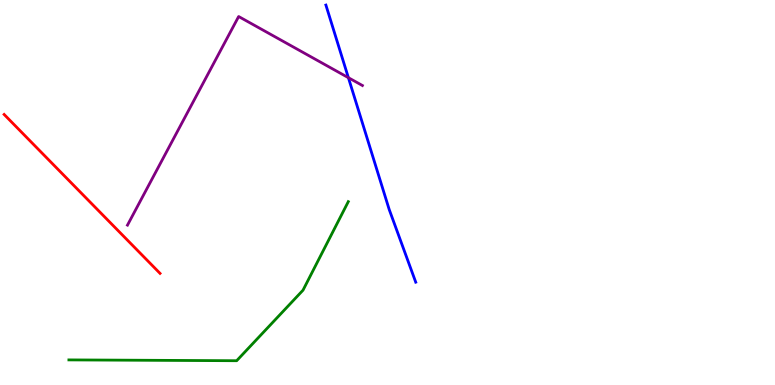[{'lines': ['blue', 'red'], 'intersections': []}, {'lines': ['green', 'red'], 'intersections': []}, {'lines': ['purple', 'red'], 'intersections': []}, {'lines': ['blue', 'green'], 'intersections': []}, {'lines': ['blue', 'purple'], 'intersections': [{'x': 4.5, 'y': 7.98}]}, {'lines': ['green', 'purple'], 'intersections': []}]